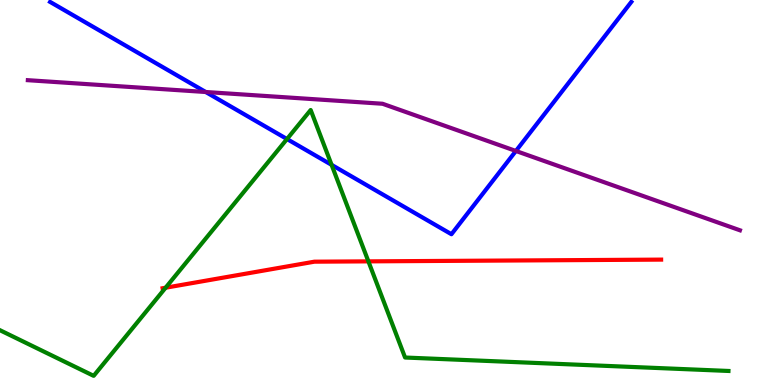[{'lines': ['blue', 'red'], 'intersections': []}, {'lines': ['green', 'red'], 'intersections': [{'x': 2.14, 'y': 2.53}, {'x': 4.75, 'y': 3.21}]}, {'lines': ['purple', 'red'], 'intersections': []}, {'lines': ['blue', 'green'], 'intersections': [{'x': 3.7, 'y': 6.39}, {'x': 4.28, 'y': 5.72}]}, {'lines': ['blue', 'purple'], 'intersections': [{'x': 2.65, 'y': 7.61}, {'x': 6.66, 'y': 6.08}]}, {'lines': ['green', 'purple'], 'intersections': []}]